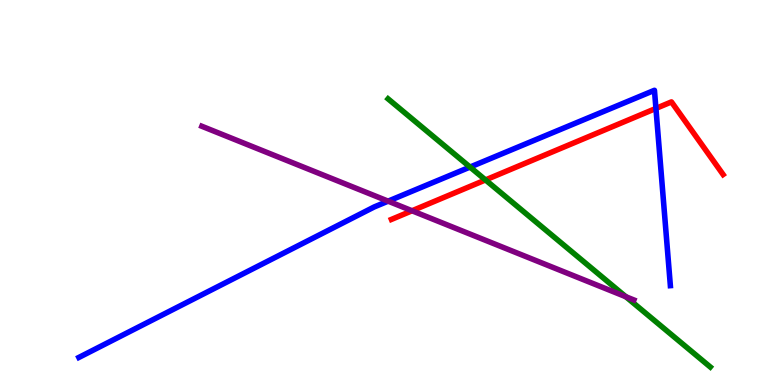[{'lines': ['blue', 'red'], 'intersections': [{'x': 8.46, 'y': 7.18}]}, {'lines': ['green', 'red'], 'intersections': [{'x': 6.26, 'y': 5.33}]}, {'lines': ['purple', 'red'], 'intersections': [{'x': 5.32, 'y': 4.53}]}, {'lines': ['blue', 'green'], 'intersections': [{'x': 6.06, 'y': 5.66}]}, {'lines': ['blue', 'purple'], 'intersections': [{'x': 5.01, 'y': 4.78}]}, {'lines': ['green', 'purple'], 'intersections': [{'x': 8.08, 'y': 2.29}]}]